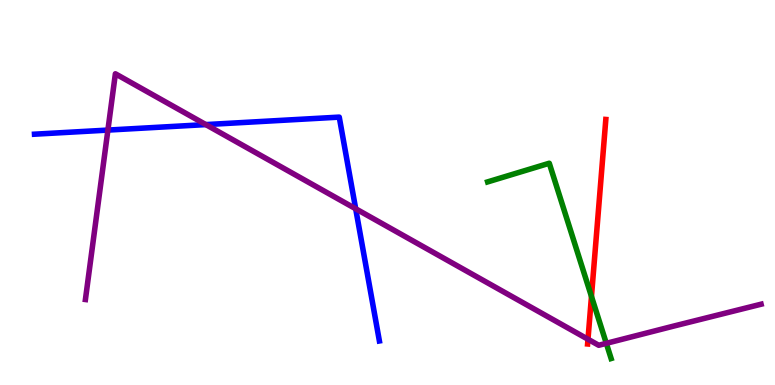[{'lines': ['blue', 'red'], 'intersections': []}, {'lines': ['green', 'red'], 'intersections': [{'x': 7.63, 'y': 2.3}]}, {'lines': ['purple', 'red'], 'intersections': [{'x': 7.59, 'y': 1.19}]}, {'lines': ['blue', 'green'], 'intersections': []}, {'lines': ['blue', 'purple'], 'intersections': [{'x': 1.39, 'y': 6.62}, {'x': 2.66, 'y': 6.76}, {'x': 4.59, 'y': 4.58}]}, {'lines': ['green', 'purple'], 'intersections': [{'x': 7.82, 'y': 1.08}]}]